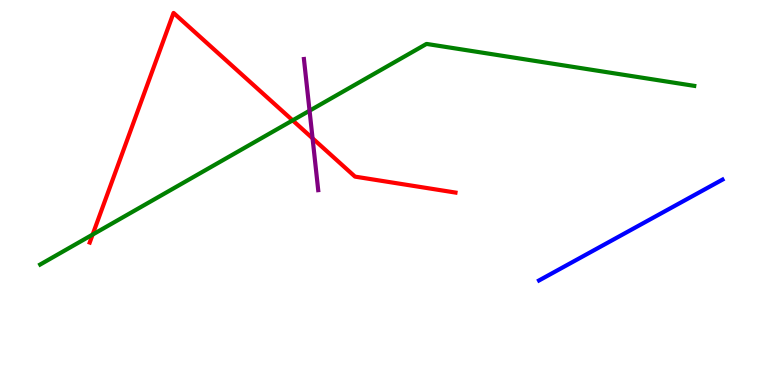[{'lines': ['blue', 'red'], 'intersections': []}, {'lines': ['green', 'red'], 'intersections': [{'x': 1.2, 'y': 3.91}, {'x': 3.78, 'y': 6.87}]}, {'lines': ['purple', 'red'], 'intersections': [{'x': 4.03, 'y': 6.41}]}, {'lines': ['blue', 'green'], 'intersections': []}, {'lines': ['blue', 'purple'], 'intersections': []}, {'lines': ['green', 'purple'], 'intersections': [{'x': 3.99, 'y': 7.12}]}]